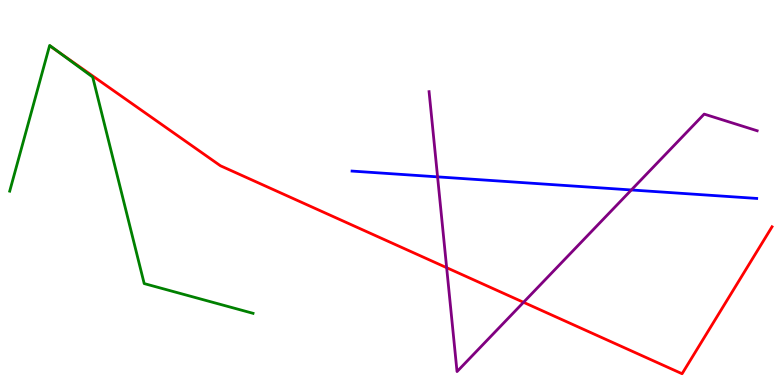[{'lines': ['blue', 'red'], 'intersections': []}, {'lines': ['green', 'red'], 'intersections': [{'x': 0.752, 'y': 8.65}]}, {'lines': ['purple', 'red'], 'intersections': [{'x': 5.76, 'y': 3.05}, {'x': 6.76, 'y': 2.15}]}, {'lines': ['blue', 'green'], 'intersections': []}, {'lines': ['blue', 'purple'], 'intersections': [{'x': 5.65, 'y': 5.41}, {'x': 8.15, 'y': 5.07}]}, {'lines': ['green', 'purple'], 'intersections': []}]